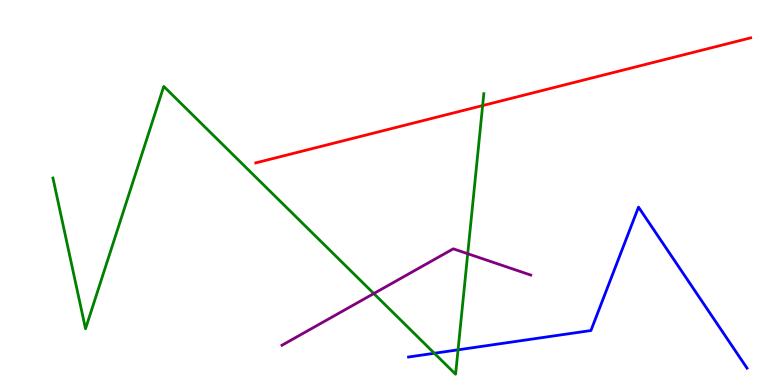[{'lines': ['blue', 'red'], 'intersections': []}, {'lines': ['green', 'red'], 'intersections': [{'x': 6.23, 'y': 7.26}]}, {'lines': ['purple', 'red'], 'intersections': []}, {'lines': ['blue', 'green'], 'intersections': [{'x': 5.6, 'y': 0.824}, {'x': 5.91, 'y': 0.914}]}, {'lines': ['blue', 'purple'], 'intersections': []}, {'lines': ['green', 'purple'], 'intersections': [{'x': 4.82, 'y': 2.38}, {'x': 6.04, 'y': 3.41}]}]